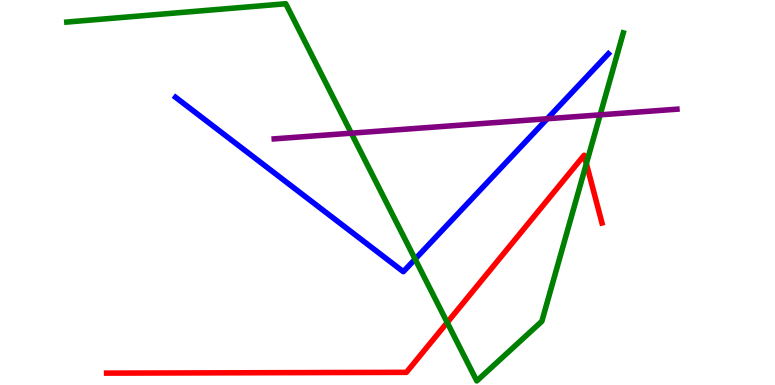[{'lines': ['blue', 'red'], 'intersections': []}, {'lines': ['green', 'red'], 'intersections': [{'x': 5.77, 'y': 1.62}, {'x': 7.57, 'y': 5.75}]}, {'lines': ['purple', 'red'], 'intersections': []}, {'lines': ['blue', 'green'], 'intersections': [{'x': 5.36, 'y': 3.27}]}, {'lines': ['blue', 'purple'], 'intersections': [{'x': 7.06, 'y': 6.92}]}, {'lines': ['green', 'purple'], 'intersections': [{'x': 4.53, 'y': 6.54}, {'x': 7.74, 'y': 7.02}]}]